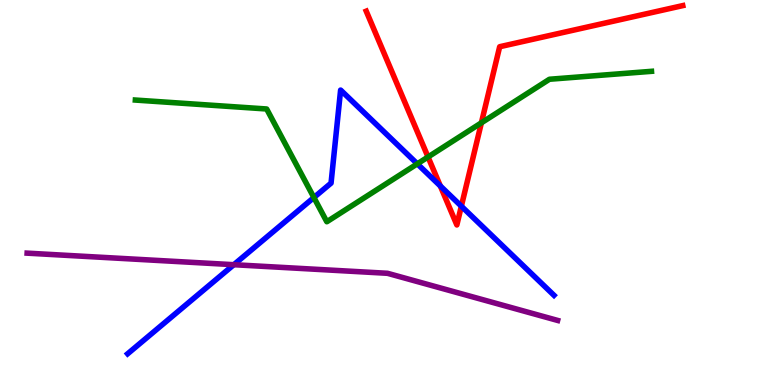[{'lines': ['blue', 'red'], 'intersections': [{'x': 5.68, 'y': 5.17}, {'x': 5.95, 'y': 4.64}]}, {'lines': ['green', 'red'], 'intersections': [{'x': 5.52, 'y': 5.92}, {'x': 6.21, 'y': 6.81}]}, {'lines': ['purple', 'red'], 'intersections': []}, {'lines': ['blue', 'green'], 'intersections': [{'x': 4.05, 'y': 4.87}, {'x': 5.38, 'y': 5.74}]}, {'lines': ['blue', 'purple'], 'intersections': [{'x': 3.02, 'y': 3.12}]}, {'lines': ['green', 'purple'], 'intersections': []}]